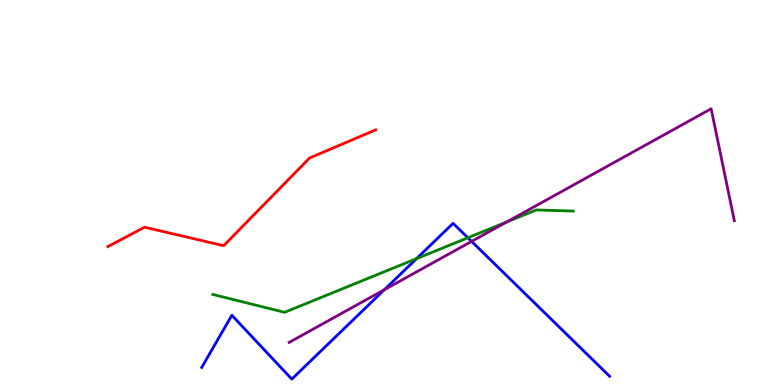[{'lines': ['blue', 'red'], 'intersections': []}, {'lines': ['green', 'red'], 'intersections': []}, {'lines': ['purple', 'red'], 'intersections': []}, {'lines': ['blue', 'green'], 'intersections': [{'x': 5.37, 'y': 3.28}, {'x': 6.04, 'y': 3.82}]}, {'lines': ['blue', 'purple'], 'intersections': [{'x': 4.96, 'y': 2.48}, {'x': 6.09, 'y': 3.73}]}, {'lines': ['green', 'purple'], 'intersections': [{'x': 6.54, 'y': 4.23}]}]